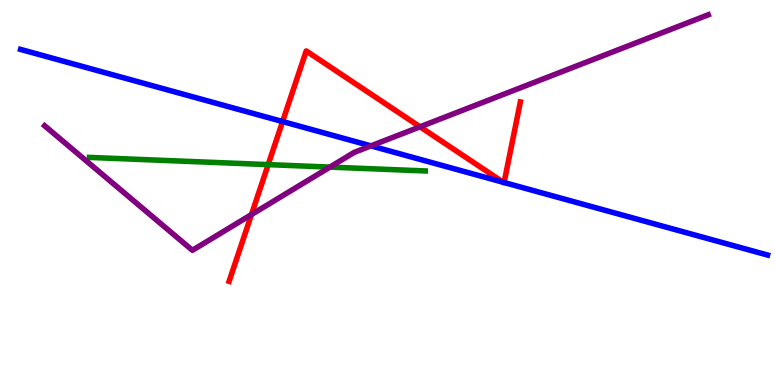[{'lines': ['blue', 'red'], 'intersections': [{'x': 3.65, 'y': 6.84}, {'x': 6.49, 'y': 5.27}, {'x': 6.5, 'y': 5.26}]}, {'lines': ['green', 'red'], 'intersections': [{'x': 3.46, 'y': 5.72}]}, {'lines': ['purple', 'red'], 'intersections': [{'x': 3.24, 'y': 4.43}, {'x': 5.42, 'y': 6.71}]}, {'lines': ['blue', 'green'], 'intersections': []}, {'lines': ['blue', 'purple'], 'intersections': [{'x': 4.79, 'y': 6.21}]}, {'lines': ['green', 'purple'], 'intersections': [{'x': 4.26, 'y': 5.66}]}]